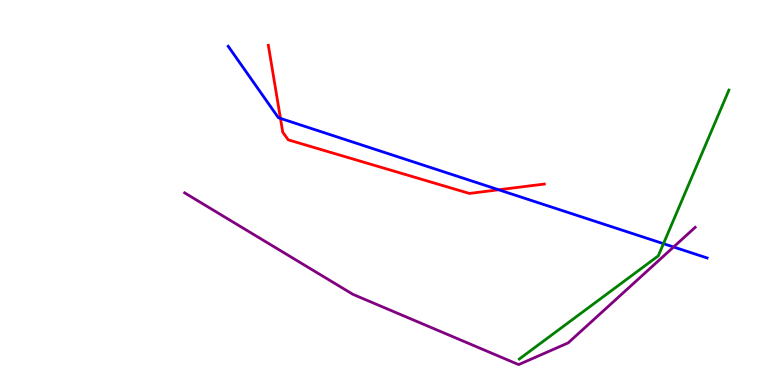[{'lines': ['blue', 'red'], 'intersections': [{'x': 3.62, 'y': 6.92}, {'x': 6.43, 'y': 5.07}]}, {'lines': ['green', 'red'], 'intersections': []}, {'lines': ['purple', 'red'], 'intersections': []}, {'lines': ['blue', 'green'], 'intersections': [{'x': 8.56, 'y': 3.67}]}, {'lines': ['blue', 'purple'], 'intersections': [{'x': 8.69, 'y': 3.58}]}, {'lines': ['green', 'purple'], 'intersections': []}]